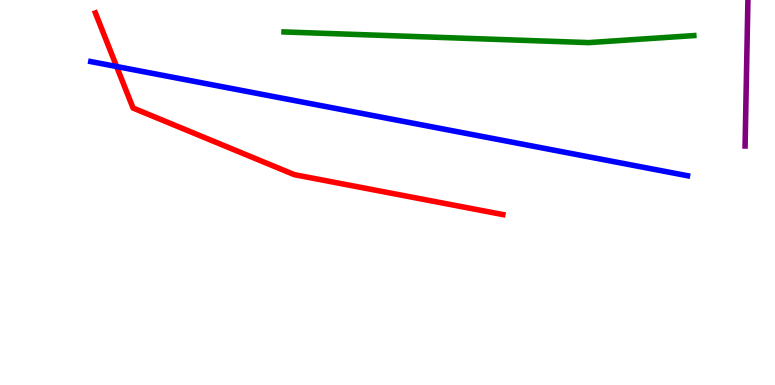[{'lines': ['blue', 'red'], 'intersections': [{'x': 1.5, 'y': 8.27}]}, {'lines': ['green', 'red'], 'intersections': []}, {'lines': ['purple', 'red'], 'intersections': []}, {'lines': ['blue', 'green'], 'intersections': []}, {'lines': ['blue', 'purple'], 'intersections': []}, {'lines': ['green', 'purple'], 'intersections': []}]